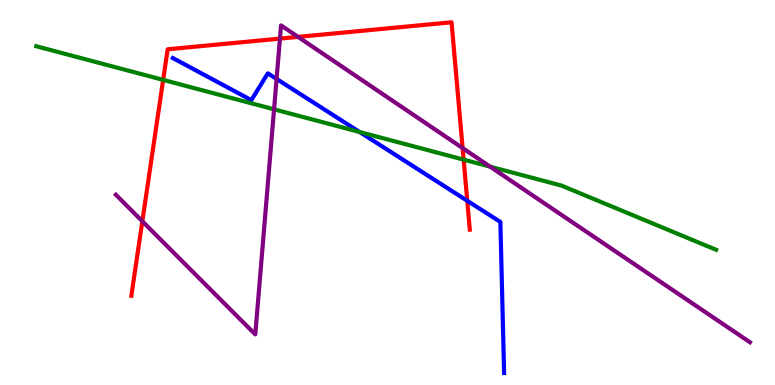[{'lines': ['blue', 'red'], 'intersections': [{'x': 6.03, 'y': 4.78}]}, {'lines': ['green', 'red'], 'intersections': [{'x': 2.11, 'y': 7.92}, {'x': 5.98, 'y': 5.85}]}, {'lines': ['purple', 'red'], 'intersections': [{'x': 1.84, 'y': 4.25}, {'x': 3.61, 'y': 9.0}, {'x': 3.85, 'y': 9.04}, {'x': 5.97, 'y': 6.15}]}, {'lines': ['blue', 'green'], 'intersections': [{'x': 4.64, 'y': 6.57}]}, {'lines': ['blue', 'purple'], 'intersections': [{'x': 3.57, 'y': 7.95}]}, {'lines': ['green', 'purple'], 'intersections': [{'x': 3.54, 'y': 7.16}, {'x': 6.32, 'y': 5.67}]}]